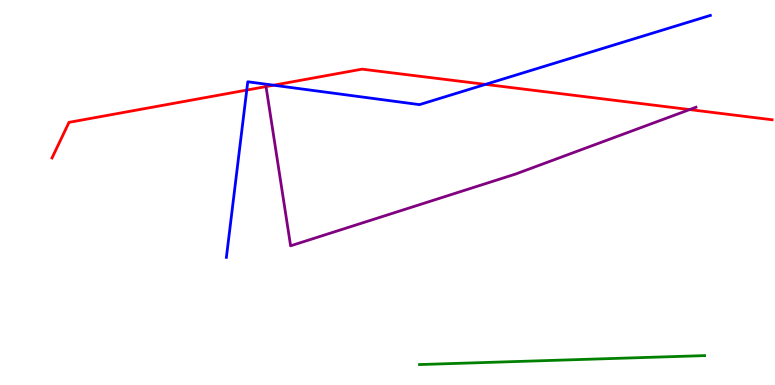[{'lines': ['blue', 'red'], 'intersections': [{'x': 3.18, 'y': 7.66}, {'x': 3.53, 'y': 7.79}, {'x': 6.26, 'y': 7.81}]}, {'lines': ['green', 'red'], 'intersections': []}, {'lines': ['purple', 'red'], 'intersections': [{'x': 3.43, 'y': 7.75}, {'x': 8.9, 'y': 7.15}]}, {'lines': ['blue', 'green'], 'intersections': []}, {'lines': ['blue', 'purple'], 'intersections': []}, {'lines': ['green', 'purple'], 'intersections': []}]